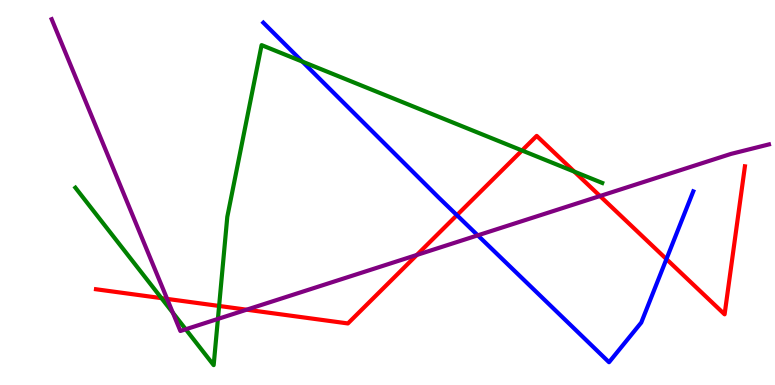[{'lines': ['blue', 'red'], 'intersections': [{'x': 5.9, 'y': 4.41}, {'x': 8.6, 'y': 3.27}]}, {'lines': ['green', 'red'], 'intersections': [{'x': 2.08, 'y': 2.26}, {'x': 2.83, 'y': 2.05}, {'x': 6.74, 'y': 6.09}, {'x': 7.41, 'y': 5.54}]}, {'lines': ['purple', 'red'], 'intersections': [{'x': 2.16, 'y': 2.24}, {'x': 3.18, 'y': 1.96}, {'x': 5.38, 'y': 3.38}, {'x': 7.74, 'y': 4.91}]}, {'lines': ['blue', 'green'], 'intersections': [{'x': 3.9, 'y': 8.4}]}, {'lines': ['blue', 'purple'], 'intersections': [{'x': 6.16, 'y': 3.89}]}, {'lines': ['green', 'purple'], 'intersections': [{'x': 2.23, 'y': 1.88}, {'x': 2.4, 'y': 1.45}, {'x': 2.81, 'y': 1.72}]}]